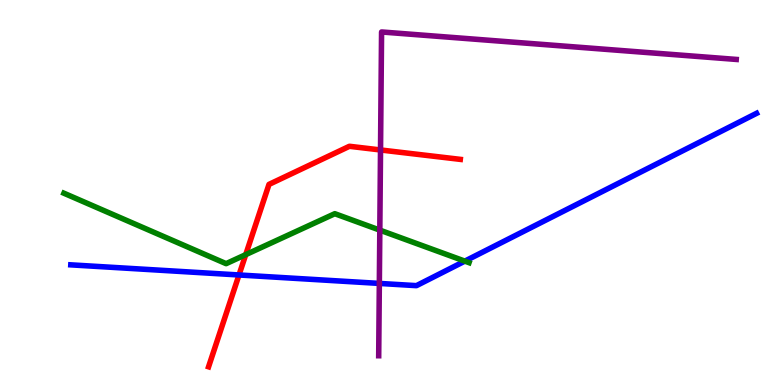[{'lines': ['blue', 'red'], 'intersections': [{'x': 3.08, 'y': 2.86}]}, {'lines': ['green', 'red'], 'intersections': [{'x': 3.17, 'y': 3.39}]}, {'lines': ['purple', 'red'], 'intersections': [{'x': 4.91, 'y': 6.1}]}, {'lines': ['blue', 'green'], 'intersections': [{'x': 6.0, 'y': 3.22}]}, {'lines': ['blue', 'purple'], 'intersections': [{'x': 4.89, 'y': 2.64}]}, {'lines': ['green', 'purple'], 'intersections': [{'x': 4.9, 'y': 4.02}]}]